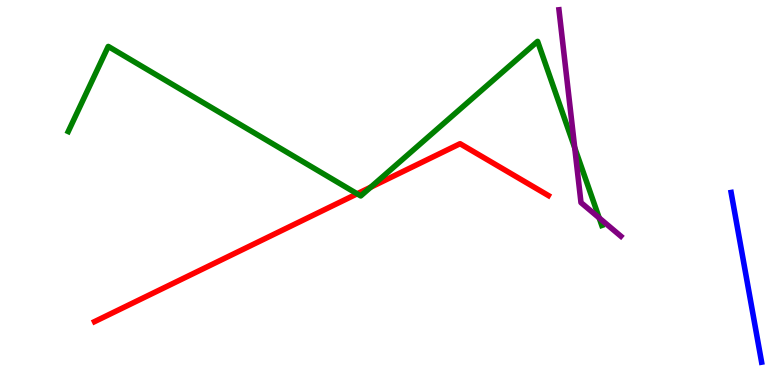[{'lines': ['blue', 'red'], 'intersections': []}, {'lines': ['green', 'red'], 'intersections': [{'x': 4.61, 'y': 4.97}, {'x': 4.78, 'y': 5.14}]}, {'lines': ['purple', 'red'], 'intersections': []}, {'lines': ['blue', 'green'], 'intersections': []}, {'lines': ['blue', 'purple'], 'intersections': []}, {'lines': ['green', 'purple'], 'intersections': [{'x': 7.42, 'y': 6.16}, {'x': 7.73, 'y': 4.34}]}]